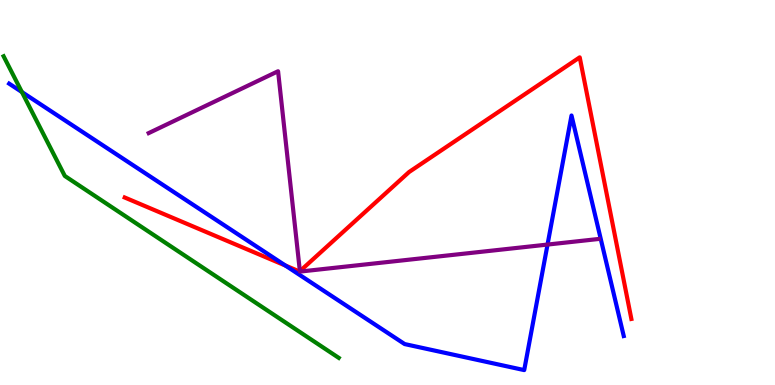[{'lines': ['blue', 'red'], 'intersections': [{'x': 3.68, 'y': 3.1}]}, {'lines': ['green', 'red'], 'intersections': []}, {'lines': ['purple', 'red'], 'intersections': [{'x': 3.87, 'y': 2.96}]}, {'lines': ['blue', 'green'], 'intersections': [{'x': 0.282, 'y': 7.61}]}, {'lines': ['blue', 'purple'], 'intersections': [{'x': 7.06, 'y': 3.65}]}, {'lines': ['green', 'purple'], 'intersections': []}]